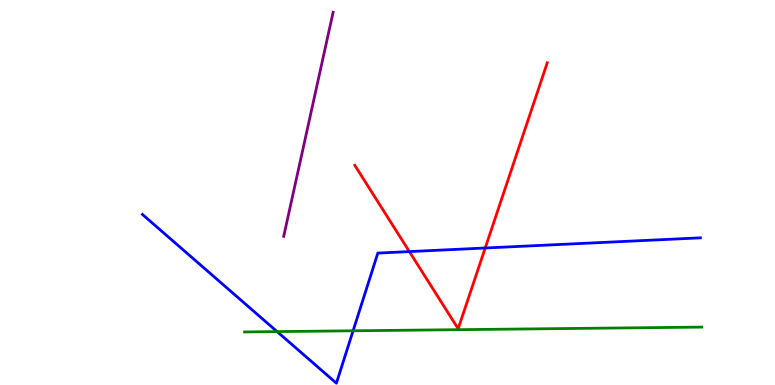[{'lines': ['blue', 'red'], 'intersections': [{'x': 5.28, 'y': 3.47}, {'x': 6.26, 'y': 3.56}]}, {'lines': ['green', 'red'], 'intersections': []}, {'lines': ['purple', 'red'], 'intersections': []}, {'lines': ['blue', 'green'], 'intersections': [{'x': 3.58, 'y': 1.39}, {'x': 4.56, 'y': 1.41}]}, {'lines': ['blue', 'purple'], 'intersections': []}, {'lines': ['green', 'purple'], 'intersections': []}]